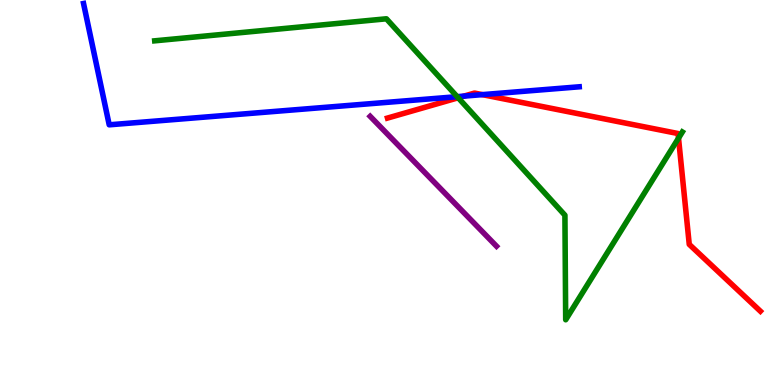[{'lines': ['blue', 'red'], 'intersections': [{'x': 5.99, 'y': 7.5}, {'x': 6.22, 'y': 7.54}]}, {'lines': ['green', 'red'], 'intersections': [{'x': 5.91, 'y': 7.46}, {'x': 8.76, 'y': 6.41}]}, {'lines': ['purple', 'red'], 'intersections': []}, {'lines': ['blue', 'green'], 'intersections': [{'x': 5.9, 'y': 7.49}]}, {'lines': ['blue', 'purple'], 'intersections': []}, {'lines': ['green', 'purple'], 'intersections': []}]